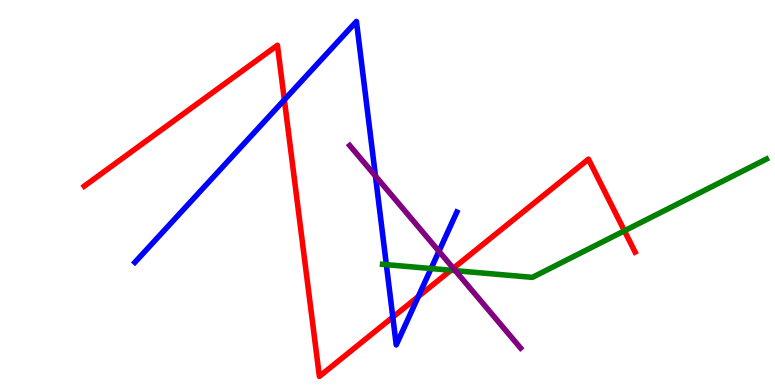[{'lines': ['blue', 'red'], 'intersections': [{'x': 3.67, 'y': 7.41}, {'x': 5.07, 'y': 1.76}, {'x': 5.4, 'y': 2.3}]}, {'lines': ['green', 'red'], 'intersections': [{'x': 5.82, 'y': 2.98}, {'x': 8.06, 'y': 4.0}]}, {'lines': ['purple', 'red'], 'intersections': [{'x': 5.85, 'y': 3.03}]}, {'lines': ['blue', 'green'], 'intersections': [{'x': 4.99, 'y': 3.13}, {'x': 5.56, 'y': 3.02}]}, {'lines': ['blue', 'purple'], 'intersections': [{'x': 4.84, 'y': 5.43}, {'x': 5.66, 'y': 3.47}]}, {'lines': ['green', 'purple'], 'intersections': [{'x': 5.87, 'y': 2.97}]}]